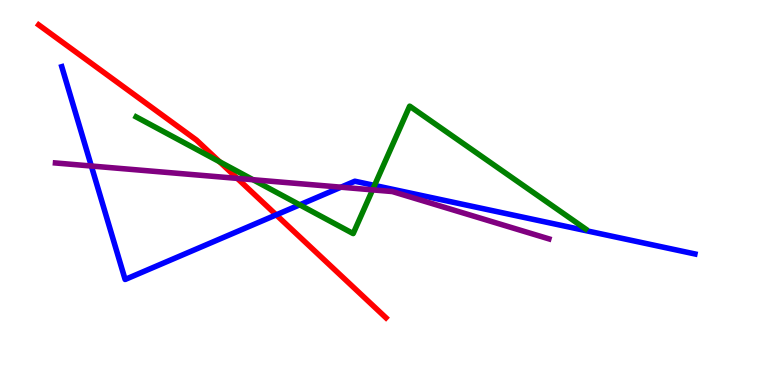[{'lines': ['blue', 'red'], 'intersections': [{'x': 3.56, 'y': 4.42}]}, {'lines': ['green', 'red'], 'intersections': [{'x': 2.83, 'y': 5.8}]}, {'lines': ['purple', 'red'], 'intersections': [{'x': 3.06, 'y': 5.37}]}, {'lines': ['blue', 'green'], 'intersections': [{'x': 3.87, 'y': 4.68}, {'x': 4.83, 'y': 5.18}]}, {'lines': ['blue', 'purple'], 'intersections': [{'x': 1.18, 'y': 5.69}, {'x': 4.4, 'y': 5.14}]}, {'lines': ['green', 'purple'], 'intersections': [{'x': 3.26, 'y': 5.33}, {'x': 4.81, 'y': 5.07}]}]